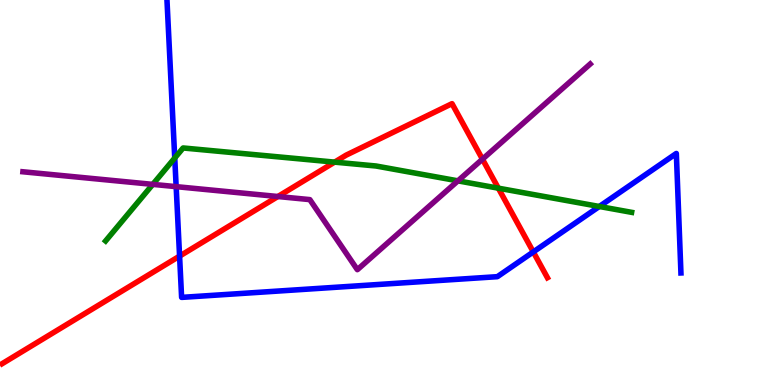[{'lines': ['blue', 'red'], 'intersections': [{'x': 2.32, 'y': 3.35}, {'x': 6.88, 'y': 3.46}]}, {'lines': ['green', 'red'], 'intersections': [{'x': 4.32, 'y': 5.79}, {'x': 6.43, 'y': 5.11}]}, {'lines': ['purple', 'red'], 'intersections': [{'x': 3.59, 'y': 4.9}, {'x': 6.23, 'y': 5.87}]}, {'lines': ['blue', 'green'], 'intersections': [{'x': 2.25, 'y': 5.9}, {'x': 7.73, 'y': 4.64}]}, {'lines': ['blue', 'purple'], 'intersections': [{'x': 2.27, 'y': 5.15}]}, {'lines': ['green', 'purple'], 'intersections': [{'x': 1.97, 'y': 5.21}, {'x': 5.91, 'y': 5.3}]}]